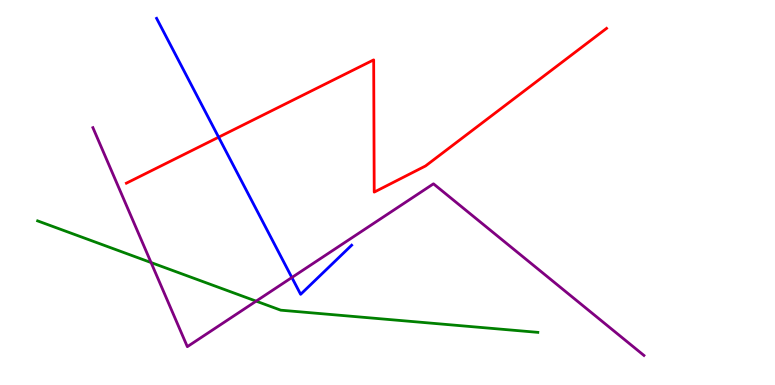[{'lines': ['blue', 'red'], 'intersections': [{'x': 2.82, 'y': 6.44}]}, {'lines': ['green', 'red'], 'intersections': []}, {'lines': ['purple', 'red'], 'intersections': []}, {'lines': ['blue', 'green'], 'intersections': []}, {'lines': ['blue', 'purple'], 'intersections': [{'x': 3.77, 'y': 2.79}]}, {'lines': ['green', 'purple'], 'intersections': [{'x': 1.95, 'y': 3.18}, {'x': 3.31, 'y': 2.18}]}]